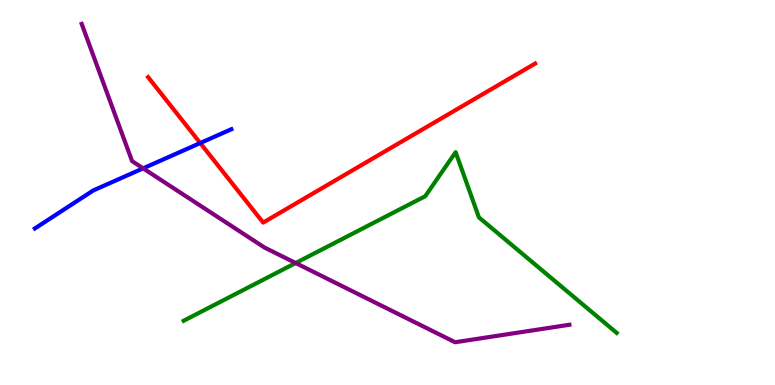[{'lines': ['blue', 'red'], 'intersections': [{'x': 2.58, 'y': 6.28}]}, {'lines': ['green', 'red'], 'intersections': []}, {'lines': ['purple', 'red'], 'intersections': []}, {'lines': ['blue', 'green'], 'intersections': []}, {'lines': ['blue', 'purple'], 'intersections': [{'x': 1.85, 'y': 5.63}]}, {'lines': ['green', 'purple'], 'intersections': [{'x': 3.81, 'y': 3.17}]}]